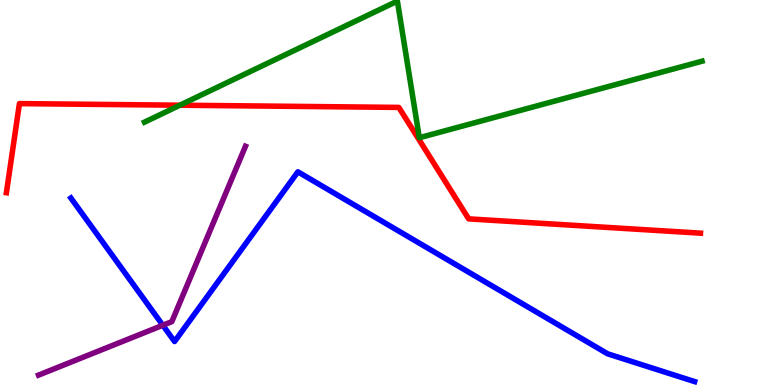[{'lines': ['blue', 'red'], 'intersections': []}, {'lines': ['green', 'red'], 'intersections': [{'x': 2.32, 'y': 7.27}]}, {'lines': ['purple', 'red'], 'intersections': []}, {'lines': ['blue', 'green'], 'intersections': []}, {'lines': ['blue', 'purple'], 'intersections': [{'x': 2.1, 'y': 1.55}]}, {'lines': ['green', 'purple'], 'intersections': []}]